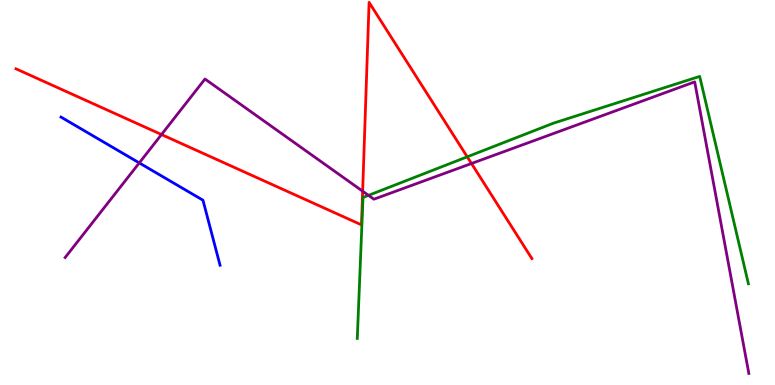[{'lines': ['blue', 'red'], 'intersections': []}, {'lines': ['green', 'red'], 'intersections': [{'x': 6.03, 'y': 5.93}]}, {'lines': ['purple', 'red'], 'intersections': [{'x': 2.08, 'y': 6.51}, {'x': 4.68, 'y': 5.03}, {'x': 6.08, 'y': 5.75}]}, {'lines': ['blue', 'green'], 'intersections': []}, {'lines': ['blue', 'purple'], 'intersections': [{'x': 1.8, 'y': 5.77}]}, {'lines': ['green', 'purple'], 'intersections': [{'x': 4.75, 'y': 4.93}]}]